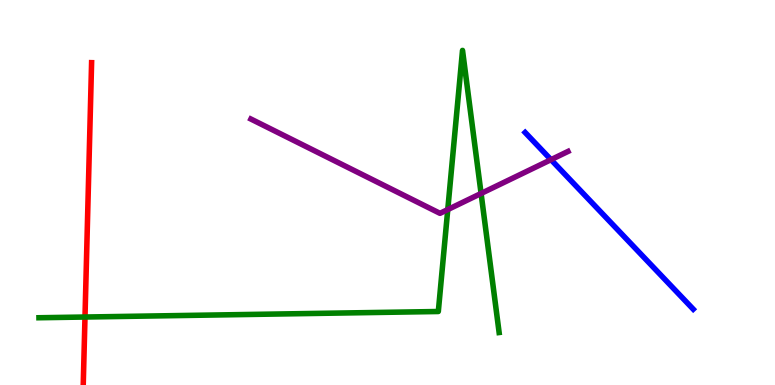[{'lines': ['blue', 'red'], 'intersections': []}, {'lines': ['green', 'red'], 'intersections': [{'x': 1.1, 'y': 1.77}]}, {'lines': ['purple', 'red'], 'intersections': []}, {'lines': ['blue', 'green'], 'intersections': []}, {'lines': ['blue', 'purple'], 'intersections': [{'x': 7.11, 'y': 5.85}]}, {'lines': ['green', 'purple'], 'intersections': [{'x': 5.78, 'y': 4.56}, {'x': 6.21, 'y': 4.98}]}]